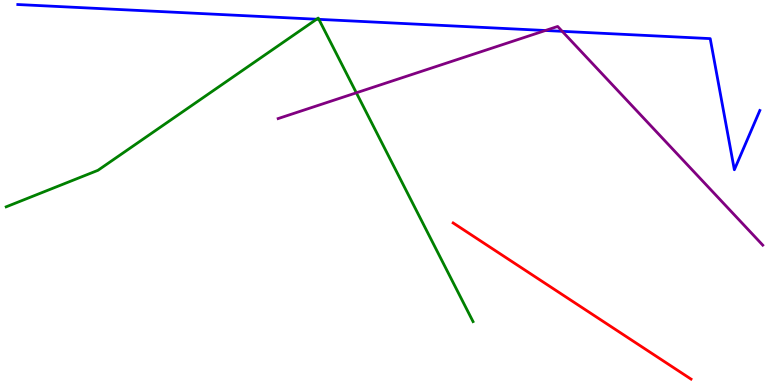[{'lines': ['blue', 'red'], 'intersections': []}, {'lines': ['green', 'red'], 'intersections': []}, {'lines': ['purple', 'red'], 'intersections': []}, {'lines': ['blue', 'green'], 'intersections': [{'x': 4.09, 'y': 9.5}, {'x': 4.11, 'y': 9.5}]}, {'lines': ['blue', 'purple'], 'intersections': [{'x': 7.04, 'y': 9.21}, {'x': 7.25, 'y': 9.19}]}, {'lines': ['green', 'purple'], 'intersections': [{'x': 4.6, 'y': 7.59}]}]